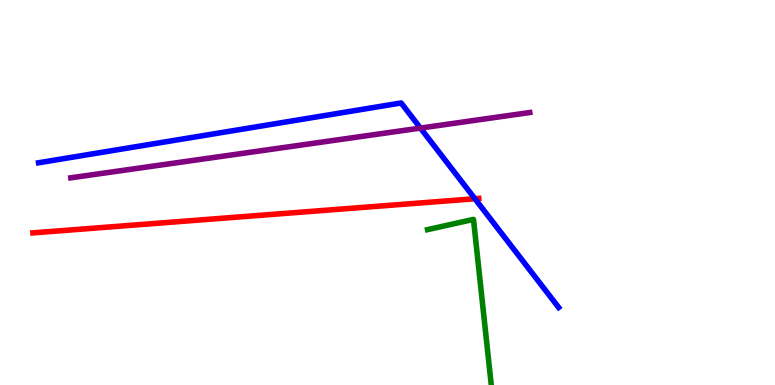[{'lines': ['blue', 'red'], 'intersections': [{'x': 6.13, 'y': 4.84}]}, {'lines': ['green', 'red'], 'intersections': []}, {'lines': ['purple', 'red'], 'intersections': []}, {'lines': ['blue', 'green'], 'intersections': []}, {'lines': ['blue', 'purple'], 'intersections': [{'x': 5.43, 'y': 6.67}]}, {'lines': ['green', 'purple'], 'intersections': []}]